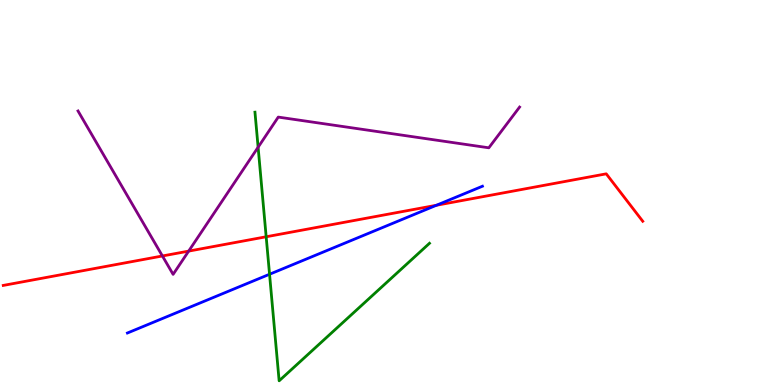[{'lines': ['blue', 'red'], 'intersections': [{'x': 5.63, 'y': 4.67}]}, {'lines': ['green', 'red'], 'intersections': [{'x': 3.43, 'y': 3.85}]}, {'lines': ['purple', 'red'], 'intersections': [{'x': 2.1, 'y': 3.35}, {'x': 2.43, 'y': 3.48}]}, {'lines': ['blue', 'green'], 'intersections': [{'x': 3.48, 'y': 2.88}]}, {'lines': ['blue', 'purple'], 'intersections': []}, {'lines': ['green', 'purple'], 'intersections': [{'x': 3.33, 'y': 6.18}]}]